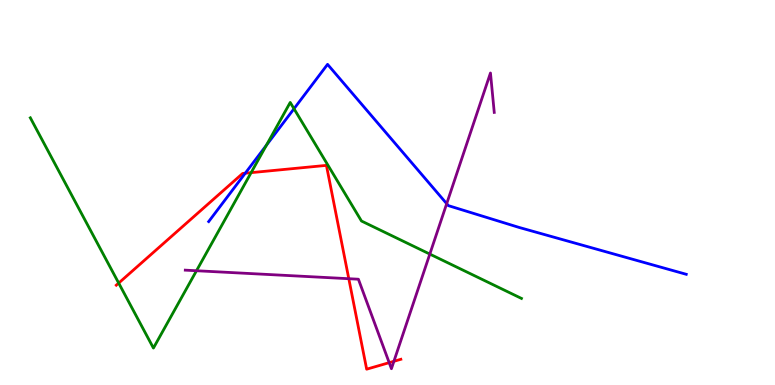[{'lines': ['blue', 'red'], 'intersections': [{'x': 3.16, 'y': 5.5}]}, {'lines': ['green', 'red'], 'intersections': [{'x': 1.53, 'y': 2.65}, {'x': 3.24, 'y': 5.52}]}, {'lines': ['purple', 'red'], 'intersections': [{'x': 4.5, 'y': 2.76}, {'x': 5.02, 'y': 0.58}, {'x': 5.08, 'y': 0.616}]}, {'lines': ['blue', 'green'], 'intersections': [{'x': 3.44, 'y': 6.23}, {'x': 3.79, 'y': 7.18}]}, {'lines': ['blue', 'purple'], 'intersections': [{'x': 5.76, 'y': 4.71}]}, {'lines': ['green', 'purple'], 'intersections': [{'x': 2.54, 'y': 2.97}, {'x': 5.55, 'y': 3.4}]}]